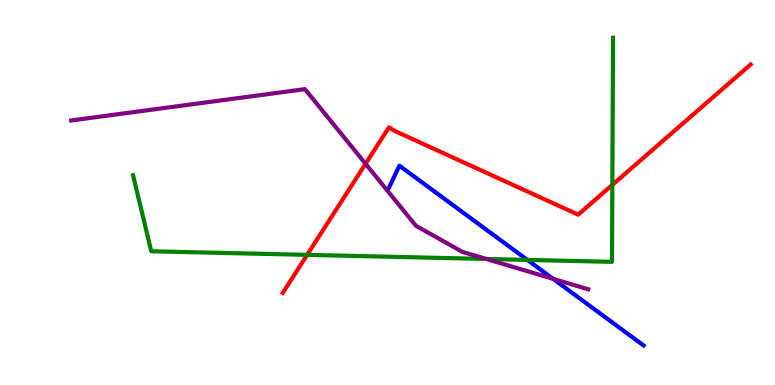[{'lines': ['blue', 'red'], 'intersections': []}, {'lines': ['green', 'red'], 'intersections': [{'x': 3.96, 'y': 3.38}, {'x': 7.9, 'y': 5.2}]}, {'lines': ['purple', 'red'], 'intersections': [{'x': 4.72, 'y': 5.75}]}, {'lines': ['blue', 'green'], 'intersections': [{'x': 6.8, 'y': 3.25}]}, {'lines': ['blue', 'purple'], 'intersections': [{'x': 7.14, 'y': 2.76}]}, {'lines': ['green', 'purple'], 'intersections': [{'x': 6.27, 'y': 3.27}]}]